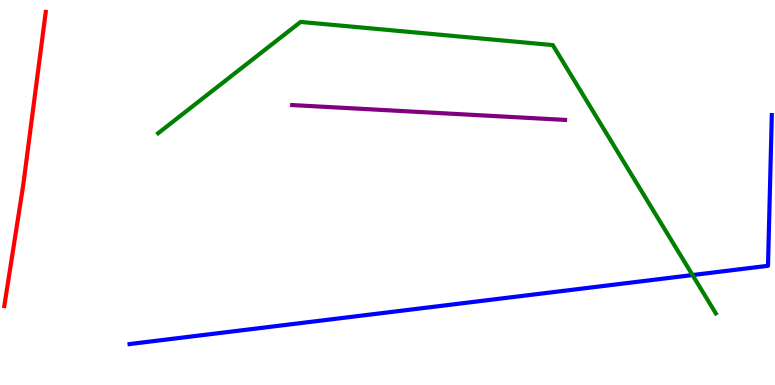[{'lines': ['blue', 'red'], 'intersections': []}, {'lines': ['green', 'red'], 'intersections': []}, {'lines': ['purple', 'red'], 'intersections': []}, {'lines': ['blue', 'green'], 'intersections': [{'x': 8.94, 'y': 2.86}]}, {'lines': ['blue', 'purple'], 'intersections': []}, {'lines': ['green', 'purple'], 'intersections': []}]